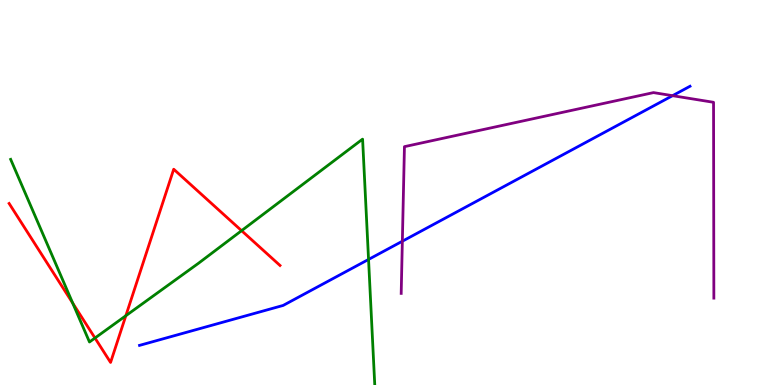[{'lines': ['blue', 'red'], 'intersections': []}, {'lines': ['green', 'red'], 'intersections': [{'x': 0.938, 'y': 2.13}, {'x': 1.23, 'y': 1.22}, {'x': 1.62, 'y': 1.8}, {'x': 3.12, 'y': 4.01}]}, {'lines': ['purple', 'red'], 'intersections': []}, {'lines': ['blue', 'green'], 'intersections': [{'x': 4.76, 'y': 3.26}]}, {'lines': ['blue', 'purple'], 'intersections': [{'x': 5.19, 'y': 3.73}, {'x': 8.68, 'y': 7.51}]}, {'lines': ['green', 'purple'], 'intersections': []}]